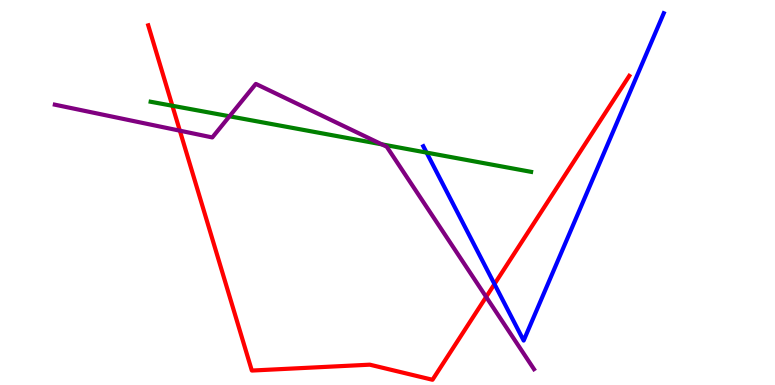[{'lines': ['blue', 'red'], 'intersections': [{'x': 6.38, 'y': 2.62}]}, {'lines': ['green', 'red'], 'intersections': [{'x': 2.22, 'y': 7.25}]}, {'lines': ['purple', 'red'], 'intersections': [{'x': 2.32, 'y': 6.61}, {'x': 6.27, 'y': 2.29}]}, {'lines': ['blue', 'green'], 'intersections': [{'x': 5.5, 'y': 6.04}]}, {'lines': ['blue', 'purple'], 'intersections': []}, {'lines': ['green', 'purple'], 'intersections': [{'x': 2.96, 'y': 6.98}, {'x': 4.93, 'y': 6.25}]}]